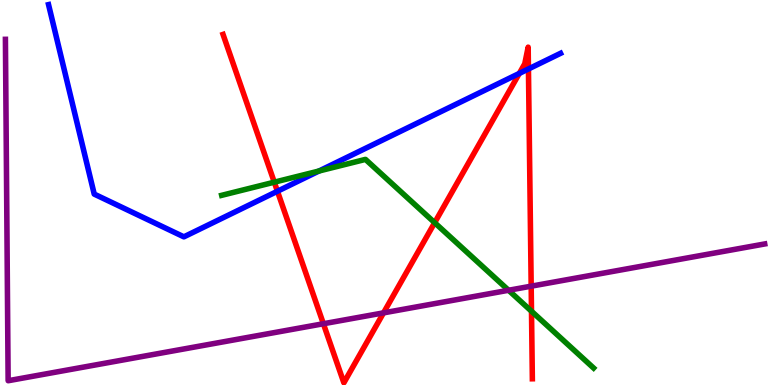[{'lines': ['blue', 'red'], 'intersections': [{'x': 3.58, 'y': 5.03}, {'x': 6.7, 'y': 8.09}, {'x': 6.82, 'y': 8.21}]}, {'lines': ['green', 'red'], 'intersections': [{'x': 3.54, 'y': 5.27}, {'x': 5.61, 'y': 4.22}, {'x': 6.86, 'y': 1.92}]}, {'lines': ['purple', 'red'], 'intersections': [{'x': 4.17, 'y': 1.59}, {'x': 4.95, 'y': 1.87}, {'x': 6.85, 'y': 2.57}]}, {'lines': ['blue', 'green'], 'intersections': [{'x': 4.12, 'y': 5.56}]}, {'lines': ['blue', 'purple'], 'intersections': []}, {'lines': ['green', 'purple'], 'intersections': [{'x': 6.56, 'y': 2.46}]}]